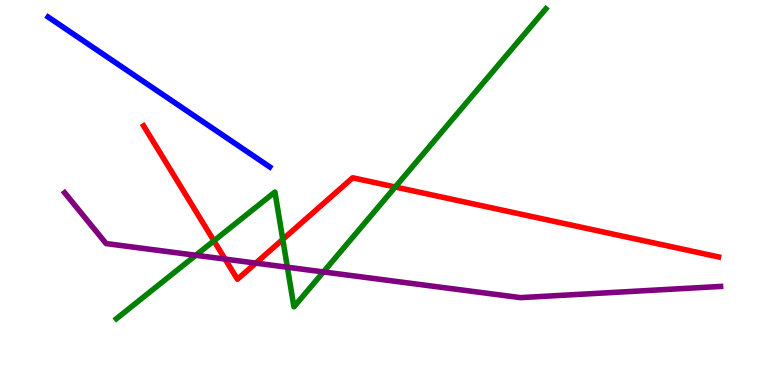[{'lines': ['blue', 'red'], 'intersections': []}, {'lines': ['green', 'red'], 'intersections': [{'x': 2.76, 'y': 3.75}, {'x': 3.65, 'y': 3.78}, {'x': 5.1, 'y': 5.14}]}, {'lines': ['purple', 'red'], 'intersections': [{'x': 2.9, 'y': 3.27}, {'x': 3.3, 'y': 3.17}]}, {'lines': ['blue', 'green'], 'intersections': []}, {'lines': ['blue', 'purple'], 'intersections': []}, {'lines': ['green', 'purple'], 'intersections': [{'x': 2.53, 'y': 3.37}, {'x': 3.71, 'y': 3.06}, {'x': 4.17, 'y': 2.94}]}]